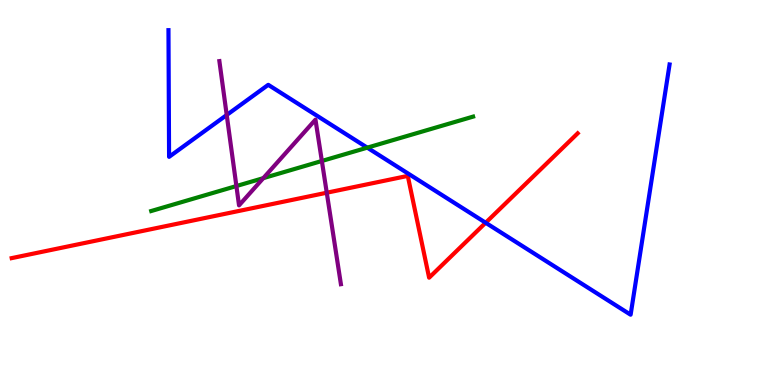[{'lines': ['blue', 'red'], 'intersections': [{'x': 6.27, 'y': 4.21}]}, {'lines': ['green', 'red'], 'intersections': []}, {'lines': ['purple', 'red'], 'intersections': [{'x': 4.22, 'y': 4.99}]}, {'lines': ['blue', 'green'], 'intersections': [{'x': 4.74, 'y': 6.16}]}, {'lines': ['blue', 'purple'], 'intersections': [{'x': 2.93, 'y': 7.01}]}, {'lines': ['green', 'purple'], 'intersections': [{'x': 3.05, 'y': 5.17}, {'x': 3.4, 'y': 5.37}, {'x': 4.15, 'y': 5.82}]}]